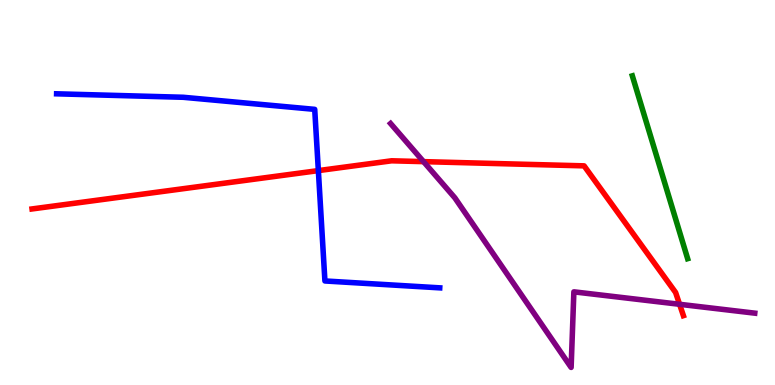[{'lines': ['blue', 'red'], 'intersections': [{'x': 4.11, 'y': 5.57}]}, {'lines': ['green', 'red'], 'intersections': []}, {'lines': ['purple', 'red'], 'intersections': [{'x': 5.47, 'y': 5.8}, {'x': 8.77, 'y': 2.1}]}, {'lines': ['blue', 'green'], 'intersections': []}, {'lines': ['blue', 'purple'], 'intersections': []}, {'lines': ['green', 'purple'], 'intersections': []}]